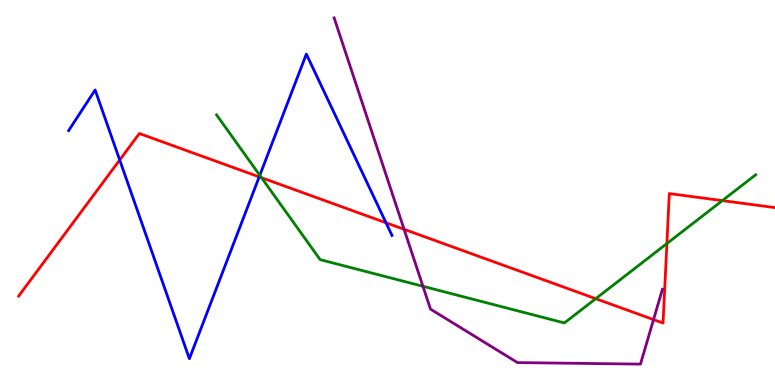[{'lines': ['blue', 'red'], 'intersections': [{'x': 1.54, 'y': 5.84}, {'x': 3.34, 'y': 5.41}, {'x': 4.98, 'y': 4.21}]}, {'lines': ['green', 'red'], 'intersections': [{'x': 3.37, 'y': 5.38}, {'x': 7.69, 'y': 2.24}, {'x': 8.61, 'y': 3.67}, {'x': 9.32, 'y': 4.79}]}, {'lines': ['purple', 'red'], 'intersections': [{'x': 5.21, 'y': 4.04}, {'x': 8.43, 'y': 1.7}]}, {'lines': ['blue', 'green'], 'intersections': [{'x': 3.35, 'y': 5.45}]}, {'lines': ['blue', 'purple'], 'intersections': []}, {'lines': ['green', 'purple'], 'intersections': [{'x': 5.46, 'y': 2.56}]}]